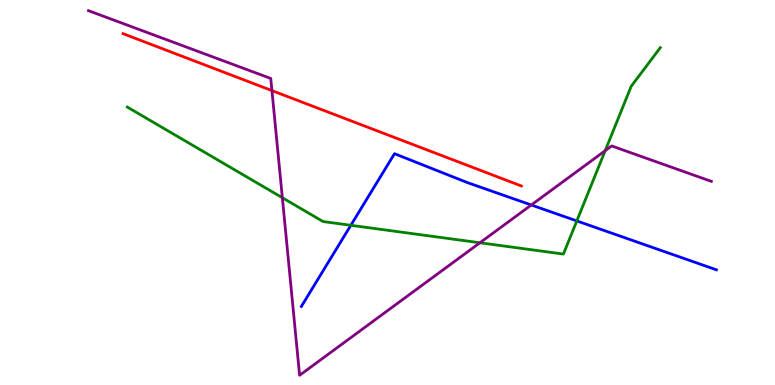[{'lines': ['blue', 'red'], 'intersections': []}, {'lines': ['green', 'red'], 'intersections': []}, {'lines': ['purple', 'red'], 'intersections': [{'x': 3.51, 'y': 7.65}]}, {'lines': ['blue', 'green'], 'intersections': [{'x': 4.53, 'y': 4.15}, {'x': 7.44, 'y': 4.26}]}, {'lines': ['blue', 'purple'], 'intersections': [{'x': 6.86, 'y': 4.68}]}, {'lines': ['green', 'purple'], 'intersections': [{'x': 3.64, 'y': 4.86}, {'x': 6.19, 'y': 3.69}, {'x': 7.81, 'y': 6.09}]}]